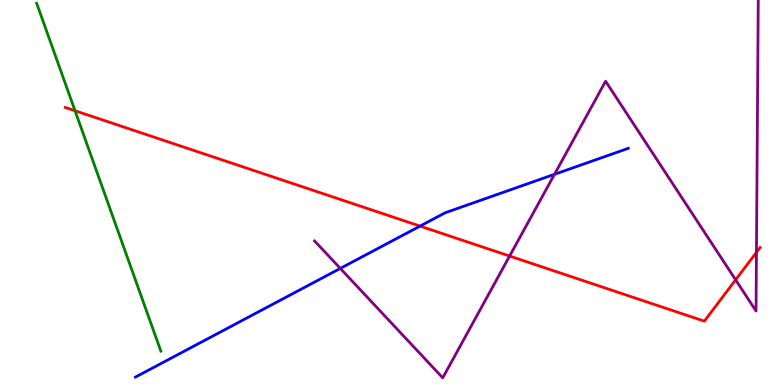[{'lines': ['blue', 'red'], 'intersections': [{'x': 5.42, 'y': 4.13}]}, {'lines': ['green', 'red'], 'intersections': [{'x': 0.968, 'y': 7.12}]}, {'lines': ['purple', 'red'], 'intersections': [{'x': 6.58, 'y': 3.35}, {'x': 9.49, 'y': 2.73}, {'x': 9.76, 'y': 3.45}]}, {'lines': ['blue', 'green'], 'intersections': []}, {'lines': ['blue', 'purple'], 'intersections': [{'x': 4.39, 'y': 3.03}, {'x': 7.15, 'y': 5.47}]}, {'lines': ['green', 'purple'], 'intersections': []}]